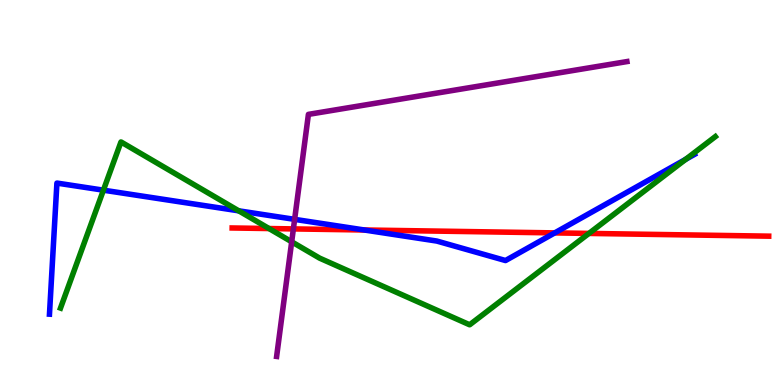[{'lines': ['blue', 'red'], 'intersections': [{'x': 4.7, 'y': 4.03}, {'x': 7.16, 'y': 3.95}]}, {'lines': ['green', 'red'], 'intersections': [{'x': 3.47, 'y': 4.06}, {'x': 7.6, 'y': 3.94}]}, {'lines': ['purple', 'red'], 'intersections': [{'x': 3.79, 'y': 4.05}]}, {'lines': ['blue', 'green'], 'intersections': [{'x': 1.33, 'y': 5.06}, {'x': 3.08, 'y': 4.52}, {'x': 8.85, 'y': 5.86}]}, {'lines': ['blue', 'purple'], 'intersections': [{'x': 3.8, 'y': 4.3}]}, {'lines': ['green', 'purple'], 'intersections': [{'x': 3.76, 'y': 3.72}]}]